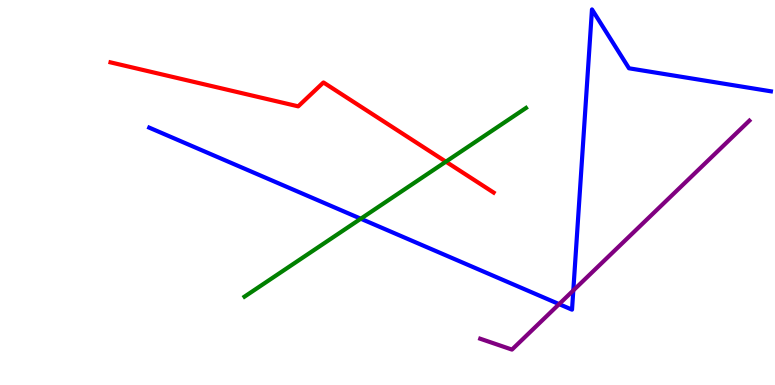[{'lines': ['blue', 'red'], 'intersections': []}, {'lines': ['green', 'red'], 'intersections': [{'x': 5.75, 'y': 5.8}]}, {'lines': ['purple', 'red'], 'intersections': []}, {'lines': ['blue', 'green'], 'intersections': [{'x': 4.66, 'y': 4.32}]}, {'lines': ['blue', 'purple'], 'intersections': [{'x': 7.21, 'y': 2.1}, {'x': 7.4, 'y': 2.46}]}, {'lines': ['green', 'purple'], 'intersections': []}]